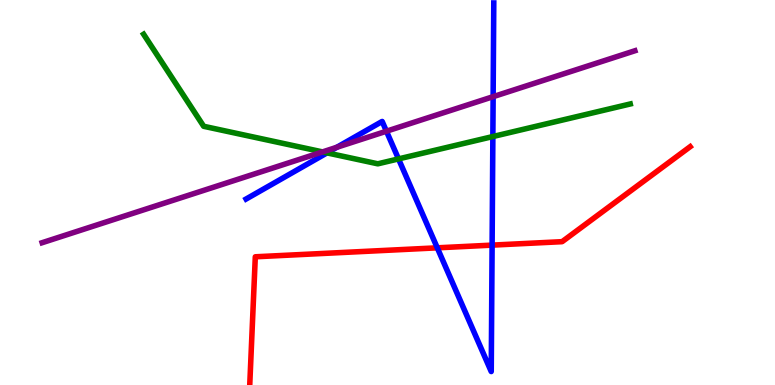[{'lines': ['blue', 'red'], 'intersections': [{'x': 5.64, 'y': 3.56}, {'x': 6.35, 'y': 3.63}]}, {'lines': ['green', 'red'], 'intersections': []}, {'lines': ['purple', 'red'], 'intersections': []}, {'lines': ['blue', 'green'], 'intersections': [{'x': 4.22, 'y': 6.03}, {'x': 5.14, 'y': 5.87}, {'x': 6.36, 'y': 6.45}]}, {'lines': ['blue', 'purple'], 'intersections': [{'x': 4.35, 'y': 6.17}, {'x': 4.99, 'y': 6.59}, {'x': 6.36, 'y': 7.49}]}, {'lines': ['green', 'purple'], 'intersections': [{'x': 4.16, 'y': 6.05}]}]